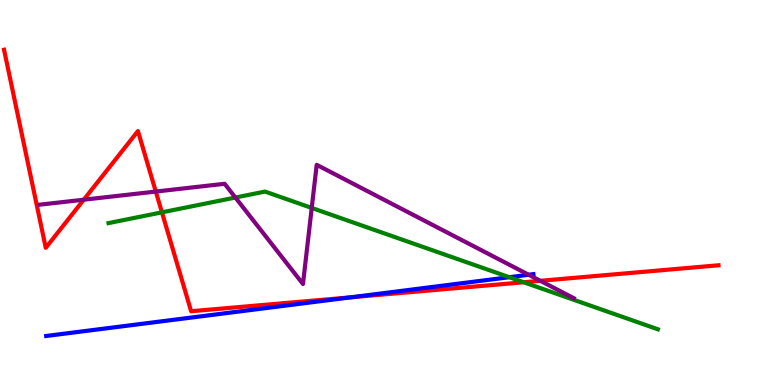[{'lines': ['blue', 'red'], 'intersections': [{'x': 4.52, 'y': 2.28}]}, {'lines': ['green', 'red'], 'intersections': [{'x': 2.09, 'y': 4.48}, {'x': 6.76, 'y': 2.67}]}, {'lines': ['purple', 'red'], 'intersections': [{'x': 1.08, 'y': 4.81}, {'x': 2.01, 'y': 5.02}, {'x': 6.97, 'y': 2.71}]}, {'lines': ['blue', 'green'], 'intersections': [{'x': 6.57, 'y': 2.8}]}, {'lines': ['blue', 'purple'], 'intersections': [{'x': 6.82, 'y': 2.86}]}, {'lines': ['green', 'purple'], 'intersections': [{'x': 3.04, 'y': 4.87}, {'x': 4.02, 'y': 4.6}]}]